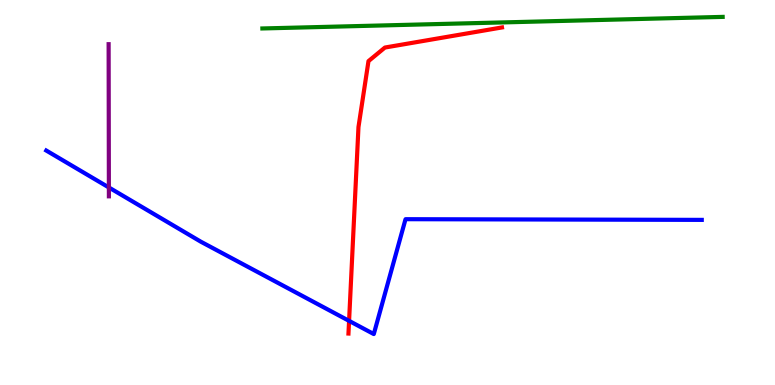[{'lines': ['blue', 'red'], 'intersections': [{'x': 4.5, 'y': 1.67}]}, {'lines': ['green', 'red'], 'intersections': []}, {'lines': ['purple', 'red'], 'intersections': []}, {'lines': ['blue', 'green'], 'intersections': []}, {'lines': ['blue', 'purple'], 'intersections': [{'x': 1.4, 'y': 5.13}]}, {'lines': ['green', 'purple'], 'intersections': []}]